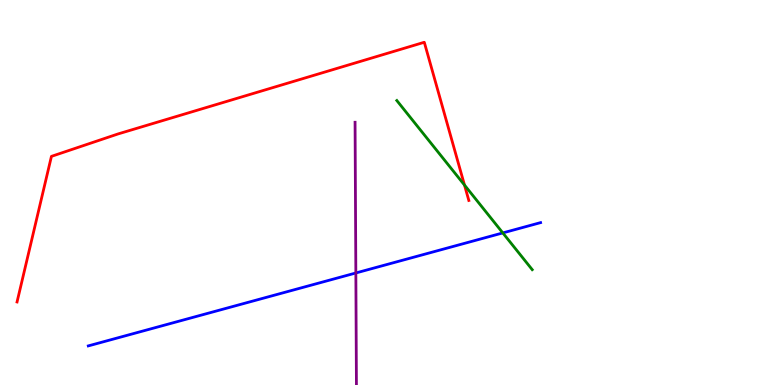[{'lines': ['blue', 'red'], 'intersections': []}, {'lines': ['green', 'red'], 'intersections': [{'x': 5.99, 'y': 5.19}]}, {'lines': ['purple', 'red'], 'intersections': []}, {'lines': ['blue', 'green'], 'intersections': [{'x': 6.49, 'y': 3.95}]}, {'lines': ['blue', 'purple'], 'intersections': [{'x': 4.59, 'y': 2.91}]}, {'lines': ['green', 'purple'], 'intersections': []}]